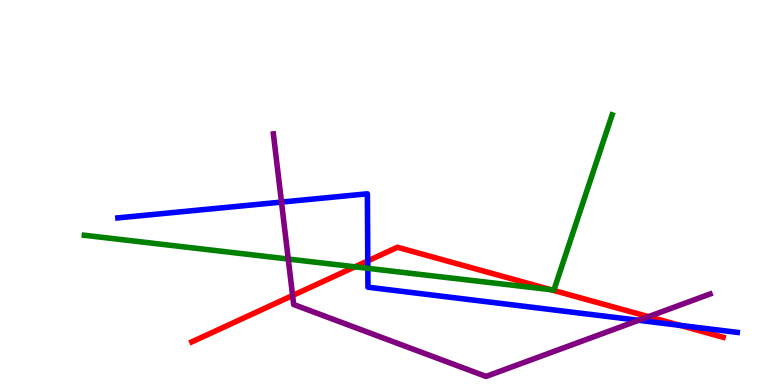[{'lines': ['blue', 'red'], 'intersections': [{'x': 4.75, 'y': 3.22}, {'x': 8.78, 'y': 1.55}]}, {'lines': ['green', 'red'], 'intersections': [{'x': 4.58, 'y': 3.07}, {'x': 7.11, 'y': 2.48}]}, {'lines': ['purple', 'red'], 'intersections': [{'x': 3.78, 'y': 2.32}, {'x': 8.37, 'y': 1.78}]}, {'lines': ['blue', 'green'], 'intersections': [{'x': 4.75, 'y': 3.03}]}, {'lines': ['blue', 'purple'], 'intersections': [{'x': 3.63, 'y': 4.75}, {'x': 8.24, 'y': 1.68}]}, {'lines': ['green', 'purple'], 'intersections': [{'x': 3.72, 'y': 3.27}]}]